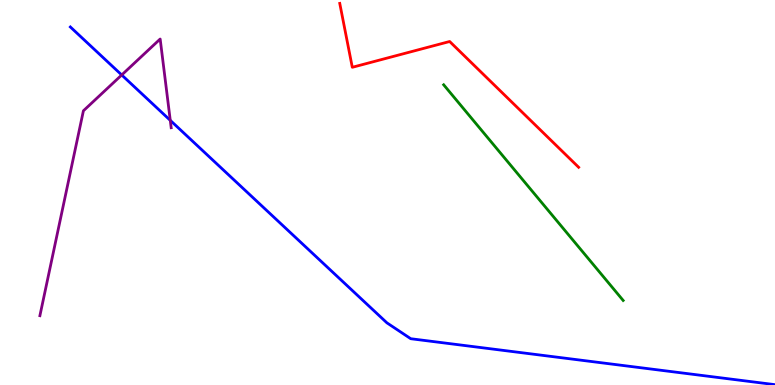[{'lines': ['blue', 'red'], 'intersections': []}, {'lines': ['green', 'red'], 'intersections': []}, {'lines': ['purple', 'red'], 'intersections': []}, {'lines': ['blue', 'green'], 'intersections': []}, {'lines': ['blue', 'purple'], 'intersections': [{'x': 1.57, 'y': 8.05}, {'x': 2.2, 'y': 6.87}]}, {'lines': ['green', 'purple'], 'intersections': []}]